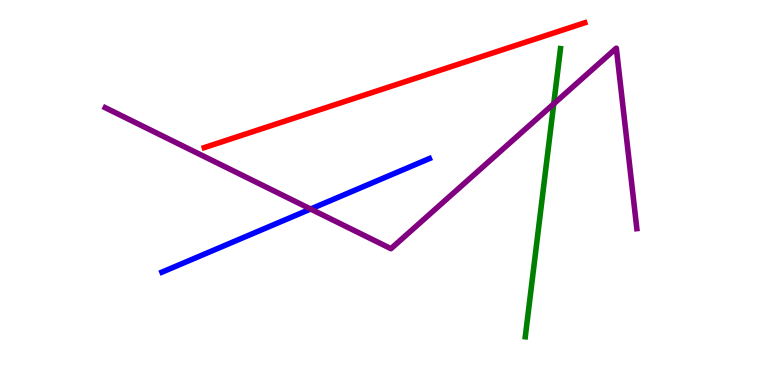[{'lines': ['blue', 'red'], 'intersections': []}, {'lines': ['green', 'red'], 'intersections': []}, {'lines': ['purple', 'red'], 'intersections': []}, {'lines': ['blue', 'green'], 'intersections': []}, {'lines': ['blue', 'purple'], 'intersections': [{'x': 4.01, 'y': 4.57}]}, {'lines': ['green', 'purple'], 'intersections': [{'x': 7.15, 'y': 7.3}]}]